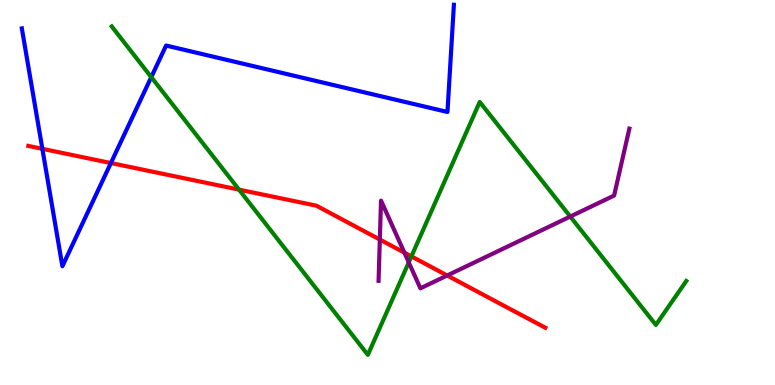[{'lines': ['blue', 'red'], 'intersections': [{'x': 0.547, 'y': 6.13}, {'x': 1.43, 'y': 5.77}]}, {'lines': ['green', 'red'], 'intersections': [{'x': 3.08, 'y': 5.07}, {'x': 5.31, 'y': 3.34}]}, {'lines': ['purple', 'red'], 'intersections': [{'x': 4.9, 'y': 3.78}, {'x': 5.22, 'y': 3.44}, {'x': 5.77, 'y': 2.84}]}, {'lines': ['blue', 'green'], 'intersections': [{'x': 1.95, 'y': 8.0}]}, {'lines': ['blue', 'purple'], 'intersections': []}, {'lines': ['green', 'purple'], 'intersections': [{'x': 5.27, 'y': 3.18}, {'x': 7.36, 'y': 4.38}]}]